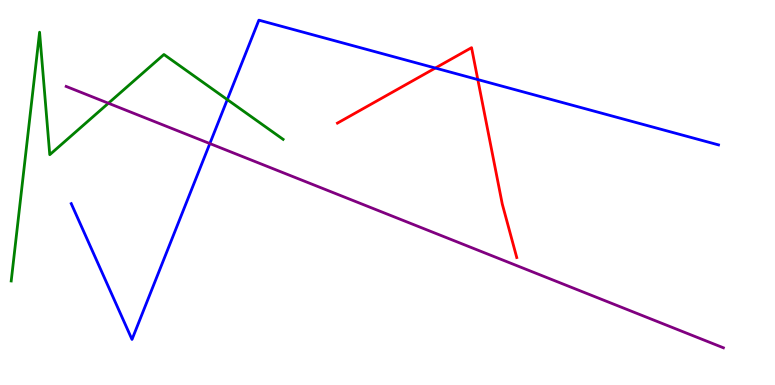[{'lines': ['blue', 'red'], 'intersections': [{'x': 5.62, 'y': 8.23}, {'x': 6.17, 'y': 7.93}]}, {'lines': ['green', 'red'], 'intersections': []}, {'lines': ['purple', 'red'], 'intersections': []}, {'lines': ['blue', 'green'], 'intersections': [{'x': 2.93, 'y': 7.41}]}, {'lines': ['blue', 'purple'], 'intersections': [{'x': 2.71, 'y': 6.27}]}, {'lines': ['green', 'purple'], 'intersections': [{'x': 1.4, 'y': 7.32}]}]